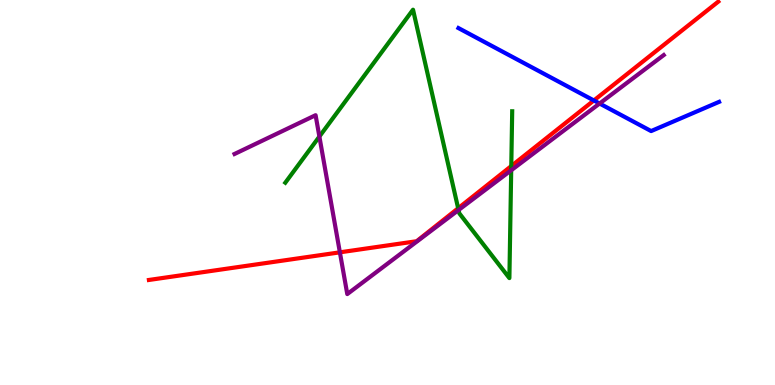[{'lines': ['blue', 'red'], 'intersections': [{'x': 7.66, 'y': 7.39}]}, {'lines': ['green', 'red'], 'intersections': [{'x': 5.91, 'y': 4.59}, {'x': 6.6, 'y': 5.69}]}, {'lines': ['purple', 'red'], 'intersections': [{'x': 4.39, 'y': 3.45}]}, {'lines': ['blue', 'green'], 'intersections': []}, {'lines': ['blue', 'purple'], 'intersections': [{'x': 7.74, 'y': 7.31}]}, {'lines': ['green', 'purple'], 'intersections': [{'x': 4.12, 'y': 6.45}, {'x': 5.92, 'y': 4.54}, {'x': 6.6, 'y': 5.58}]}]